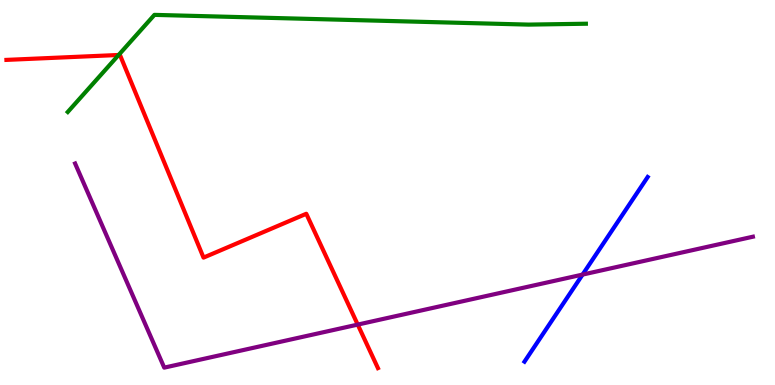[{'lines': ['blue', 'red'], 'intersections': []}, {'lines': ['green', 'red'], 'intersections': [{'x': 1.53, 'y': 8.57}]}, {'lines': ['purple', 'red'], 'intersections': [{'x': 4.62, 'y': 1.57}]}, {'lines': ['blue', 'green'], 'intersections': []}, {'lines': ['blue', 'purple'], 'intersections': [{'x': 7.52, 'y': 2.87}]}, {'lines': ['green', 'purple'], 'intersections': []}]